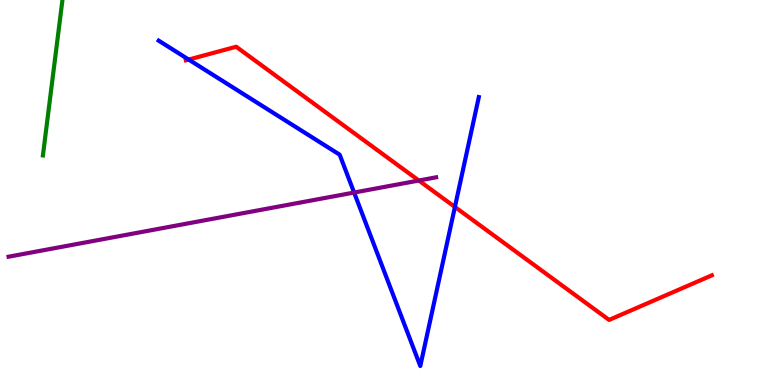[{'lines': ['blue', 'red'], 'intersections': [{'x': 2.43, 'y': 8.45}, {'x': 5.87, 'y': 4.62}]}, {'lines': ['green', 'red'], 'intersections': []}, {'lines': ['purple', 'red'], 'intersections': [{'x': 5.4, 'y': 5.31}]}, {'lines': ['blue', 'green'], 'intersections': []}, {'lines': ['blue', 'purple'], 'intersections': [{'x': 4.57, 'y': 5.0}]}, {'lines': ['green', 'purple'], 'intersections': []}]